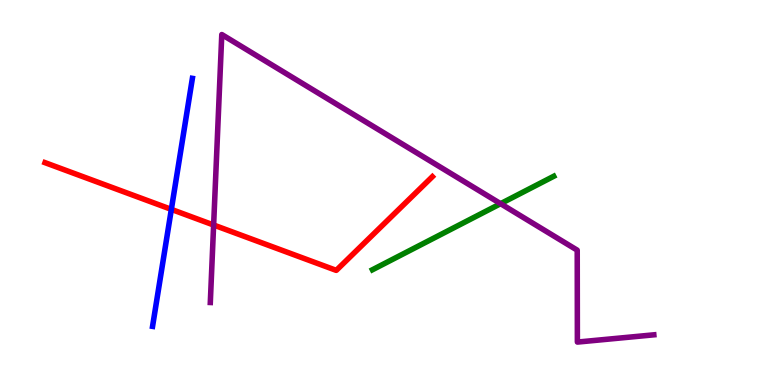[{'lines': ['blue', 'red'], 'intersections': [{'x': 2.21, 'y': 4.56}]}, {'lines': ['green', 'red'], 'intersections': []}, {'lines': ['purple', 'red'], 'intersections': [{'x': 2.76, 'y': 4.16}]}, {'lines': ['blue', 'green'], 'intersections': []}, {'lines': ['blue', 'purple'], 'intersections': []}, {'lines': ['green', 'purple'], 'intersections': [{'x': 6.46, 'y': 4.71}]}]